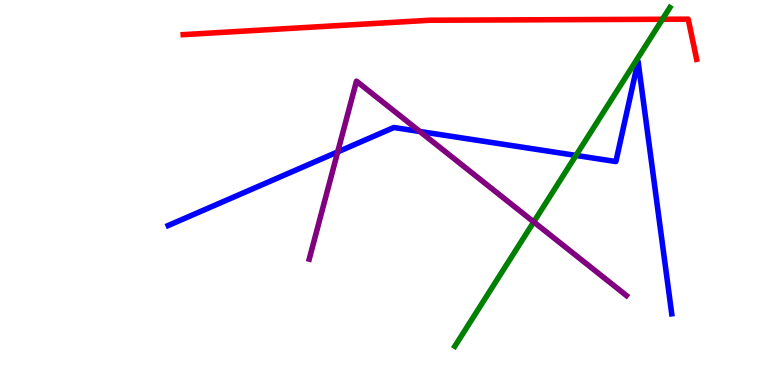[{'lines': ['blue', 'red'], 'intersections': []}, {'lines': ['green', 'red'], 'intersections': [{'x': 8.55, 'y': 9.5}]}, {'lines': ['purple', 'red'], 'intersections': []}, {'lines': ['blue', 'green'], 'intersections': [{'x': 7.43, 'y': 5.96}]}, {'lines': ['blue', 'purple'], 'intersections': [{'x': 4.36, 'y': 6.05}, {'x': 5.42, 'y': 6.58}]}, {'lines': ['green', 'purple'], 'intersections': [{'x': 6.89, 'y': 4.24}]}]